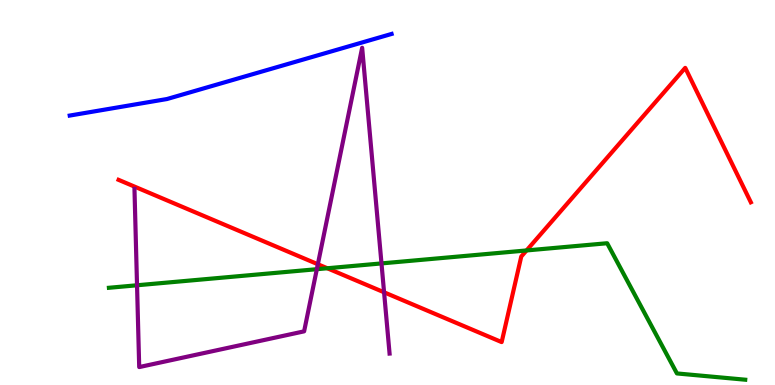[{'lines': ['blue', 'red'], 'intersections': []}, {'lines': ['green', 'red'], 'intersections': [{'x': 4.22, 'y': 3.03}, {'x': 6.79, 'y': 3.49}]}, {'lines': ['purple', 'red'], 'intersections': [{'x': 4.1, 'y': 3.14}, {'x': 4.96, 'y': 2.41}]}, {'lines': ['blue', 'green'], 'intersections': []}, {'lines': ['blue', 'purple'], 'intersections': []}, {'lines': ['green', 'purple'], 'intersections': [{'x': 1.77, 'y': 2.59}, {'x': 4.09, 'y': 3.01}, {'x': 4.92, 'y': 3.16}]}]